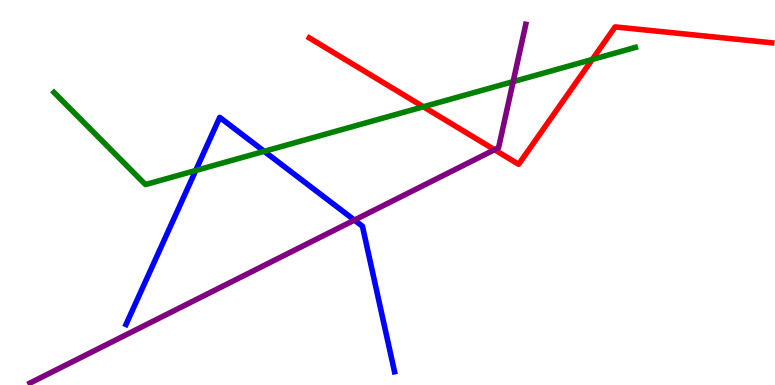[{'lines': ['blue', 'red'], 'intersections': []}, {'lines': ['green', 'red'], 'intersections': [{'x': 5.46, 'y': 7.23}, {'x': 7.64, 'y': 8.45}]}, {'lines': ['purple', 'red'], 'intersections': [{'x': 6.38, 'y': 6.11}]}, {'lines': ['blue', 'green'], 'intersections': [{'x': 2.53, 'y': 5.57}, {'x': 3.41, 'y': 6.07}]}, {'lines': ['blue', 'purple'], 'intersections': [{'x': 4.57, 'y': 4.28}]}, {'lines': ['green', 'purple'], 'intersections': [{'x': 6.62, 'y': 7.88}]}]